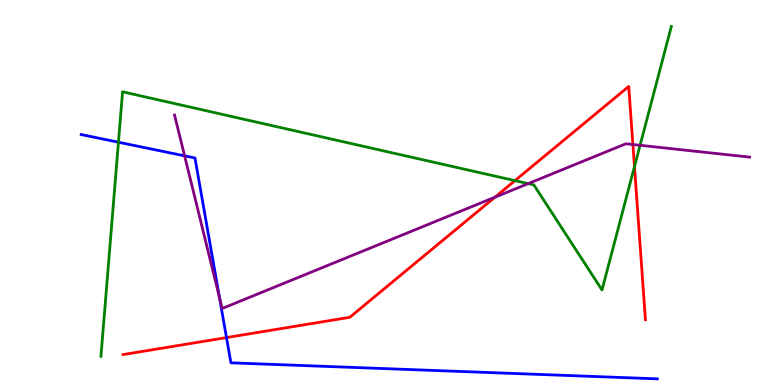[{'lines': ['blue', 'red'], 'intersections': [{'x': 2.92, 'y': 1.23}]}, {'lines': ['green', 'red'], 'intersections': [{'x': 6.64, 'y': 5.31}, {'x': 8.19, 'y': 5.67}]}, {'lines': ['purple', 'red'], 'intersections': [{'x': 6.39, 'y': 4.88}, {'x': 8.17, 'y': 6.25}]}, {'lines': ['blue', 'green'], 'intersections': [{'x': 1.53, 'y': 6.31}]}, {'lines': ['blue', 'purple'], 'intersections': [{'x': 2.38, 'y': 5.95}, {'x': 2.83, 'y': 2.29}]}, {'lines': ['green', 'purple'], 'intersections': [{'x': 6.82, 'y': 5.23}, {'x': 8.26, 'y': 6.23}]}]